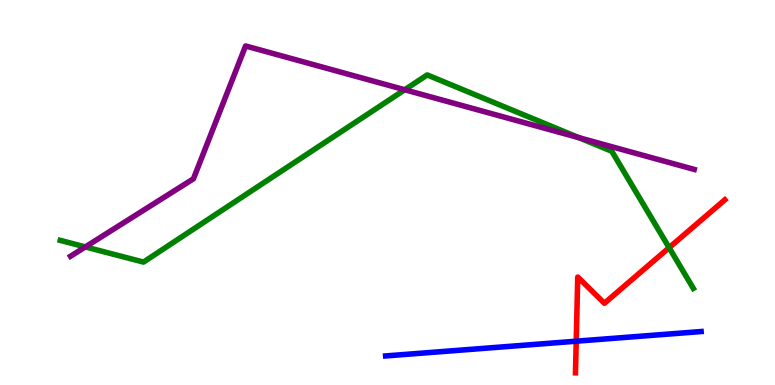[{'lines': ['blue', 'red'], 'intersections': [{'x': 7.44, 'y': 1.14}]}, {'lines': ['green', 'red'], 'intersections': [{'x': 8.63, 'y': 3.57}]}, {'lines': ['purple', 'red'], 'intersections': []}, {'lines': ['blue', 'green'], 'intersections': []}, {'lines': ['blue', 'purple'], 'intersections': []}, {'lines': ['green', 'purple'], 'intersections': [{'x': 1.1, 'y': 3.59}, {'x': 5.22, 'y': 7.67}, {'x': 7.47, 'y': 6.42}]}]